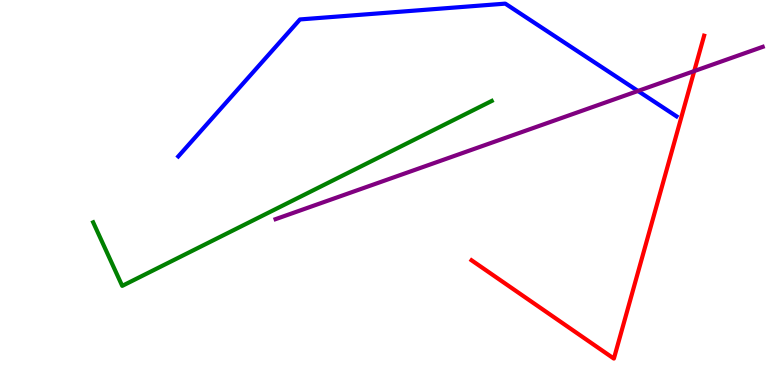[{'lines': ['blue', 'red'], 'intersections': []}, {'lines': ['green', 'red'], 'intersections': []}, {'lines': ['purple', 'red'], 'intersections': [{'x': 8.96, 'y': 8.15}]}, {'lines': ['blue', 'green'], 'intersections': []}, {'lines': ['blue', 'purple'], 'intersections': [{'x': 8.23, 'y': 7.64}]}, {'lines': ['green', 'purple'], 'intersections': []}]